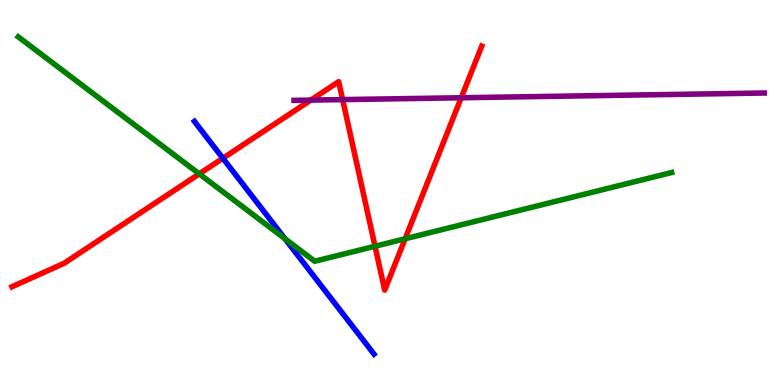[{'lines': ['blue', 'red'], 'intersections': [{'x': 2.88, 'y': 5.89}]}, {'lines': ['green', 'red'], 'intersections': [{'x': 2.57, 'y': 5.48}, {'x': 4.84, 'y': 3.6}, {'x': 5.23, 'y': 3.8}]}, {'lines': ['purple', 'red'], 'intersections': [{'x': 4.01, 'y': 7.4}, {'x': 4.42, 'y': 7.41}, {'x': 5.95, 'y': 7.46}]}, {'lines': ['blue', 'green'], 'intersections': [{'x': 3.68, 'y': 3.8}]}, {'lines': ['blue', 'purple'], 'intersections': []}, {'lines': ['green', 'purple'], 'intersections': []}]